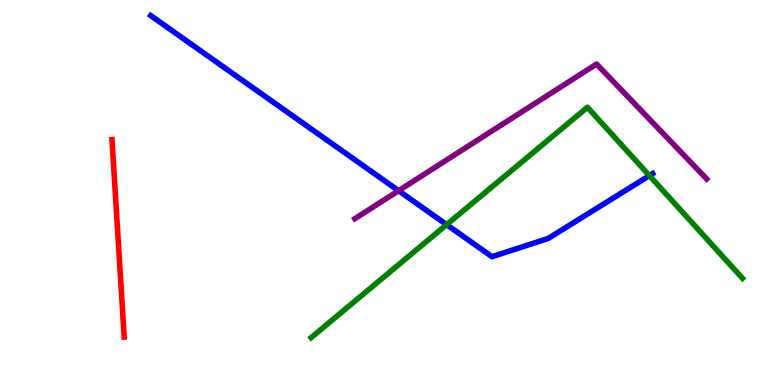[{'lines': ['blue', 'red'], 'intersections': []}, {'lines': ['green', 'red'], 'intersections': []}, {'lines': ['purple', 'red'], 'intersections': []}, {'lines': ['blue', 'green'], 'intersections': [{'x': 5.76, 'y': 4.17}, {'x': 8.38, 'y': 5.44}]}, {'lines': ['blue', 'purple'], 'intersections': [{'x': 5.14, 'y': 5.05}]}, {'lines': ['green', 'purple'], 'intersections': []}]